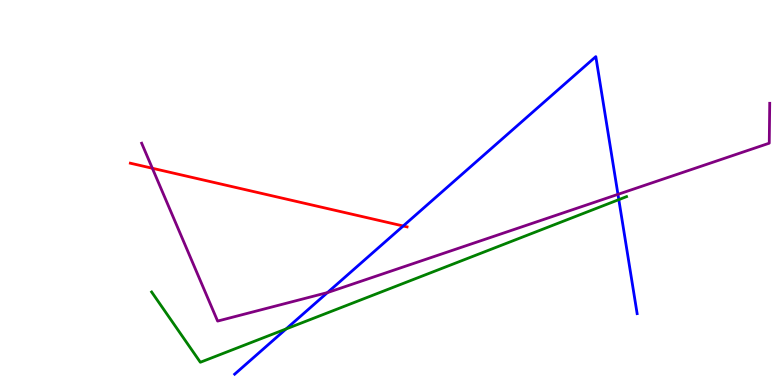[{'lines': ['blue', 'red'], 'intersections': [{'x': 5.2, 'y': 4.13}]}, {'lines': ['green', 'red'], 'intersections': []}, {'lines': ['purple', 'red'], 'intersections': [{'x': 1.97, 'y': 5.63}]}, {'lines': ['blue', 'green'], 'intersections': [{'x': 3.69, 'y': 1.46}, {'x': 7.98, 'y': 4.81}]}, {'lines': ['blue', 'purple'], 'intersections': [{'x': 4.23, 'y': 2.4}, {'x': 7.97, 'y': 4.95}]}, {'lines': ['green', 'purple'], 'intersections': []}]